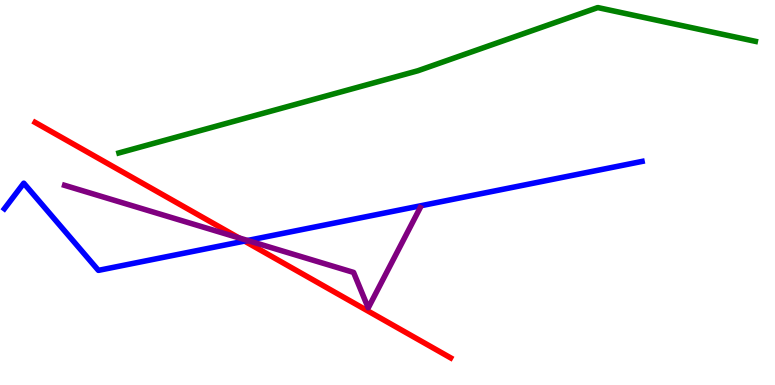[{'lines': ['blue', 'red'], 'intersections': [{'x': 3.16, 'y': 3.74}]}, {'lines': ['green', 'red'], 'intersections': []}, {'lines': ['purple', 'red'], 'intersections': [{'x': 3.08, 'y': 3.82}]}, {'lines': ['blue', 'green'], 'intersections': []}, {'lines': ['blue', 'purple'], 'intersections': [{'x': 3.19, 'y': 3.75}]}, {'lines': ['green', 'purple'], 'intersections': []}]